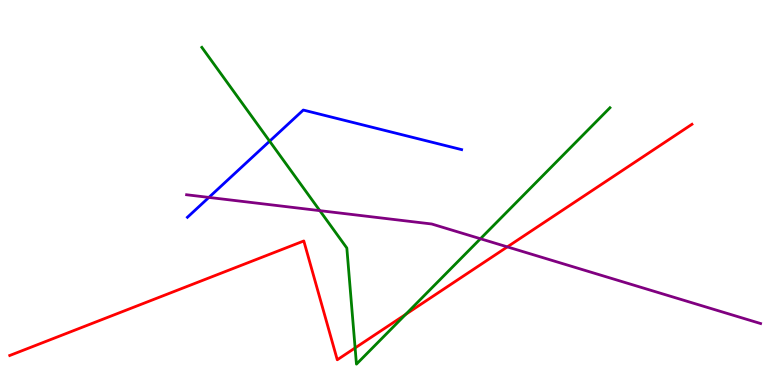[{'lines': ['blue', 'red'], 'intersections': []}, {'lines': ['green', 'red'], 'intersections': [{'x': 4.58, 'y': 0.963}, {'x': 5.23, 'y': 1.83}]}, {'lines': ['purple', 'red'], 'intersections': [{'x': 6.55, 'y': 3.59}]}, {'lines': ['blue', 'green'], 'intersections': [{'x': 3.48, 'y': 6.33}]}, {'lines': ['blue', 'purple'], 'intersections': [{'x': 2.7, 'y': 4.87}]}, {'lines': ['green', 'purple'], 'intersections': [{'x': 4.13, 'y': 4.53}, {'x': 6.2, 'y': 3.8}]}]